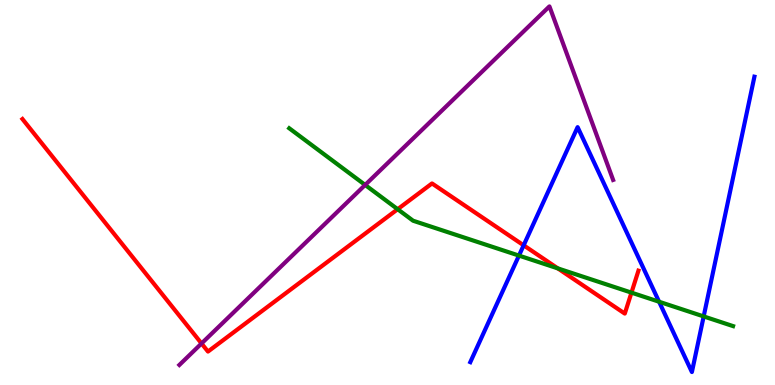[{'lines': ['blue', 'red'], 'intersections': [{'x': 6.76, 'y': 3.63}]}, {'lines': ['green', 'red'], 'intersections': [{'x': 5.13, 'y': 4.57}, {'x': 7.2, 'y': 3.03}, {'x': 8.15, 'y': 2.4}]}, {'lines': ['purple', 'red'], 'intersections': [{'x': 2.6, 'y': 1.08}]}, {'lines': ['blue', 'green'], 'intersections': [{'x': 6.7, 'y': 3.36}, {'x': 8.5, 'y': 2.16}, {'x': 9.08, 'y': 1.78}]}, {'lines': ['blue', 'purple'], 'intersections': []}, {'lines': ['green', 'purple'], 'intersections': [{'x': 4.71, 'y': 5.2}]}]